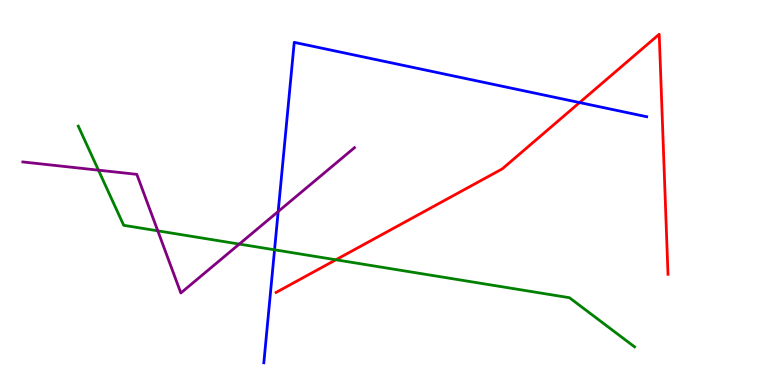[{'lines': ['blue', 'red'], 'intersections': [{'x': 7.48, 'y': 7.34}]}, {'lines': ['green', 'red'], 'intersections': [{'x': 4.33, 'y': 3.25}]}, {'lines': ['purple', 'red'], 'intersections': []}, {'lines': ['blue', 'green'], 'intersections': [{'x': 3.54, 'y': 3.51}]}, {'lines': ['blue', 'purple'], 'intersections': [{'x': 3.59, 'y': 4.51}]}, {'lines': ['green', 'purple'], 'intersections': [{'x': 1.27, 'y': 5.58}, {'x': 2.04, 'y': 4.0}, {'x': 3.09, 'y': 3.66}]}]